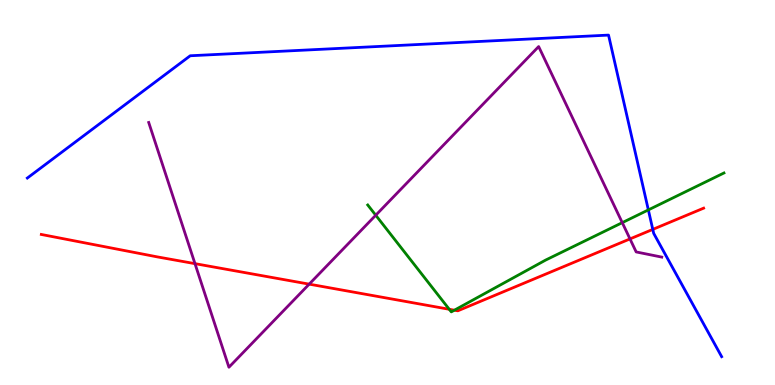[{'lines': ['blue', 'red'], 'intersections': [{'x': 8.42, 'y': 4.04}]}, {'lines': ['green', 'red'], 'intersections': [{'x': 5.8, 'y': 1.97}, {'x': 5.86, 'y': 1.94}]}, {'lines': ['purple', 'red'], 'intersections': [{'x': 2.52, 'y': 3.15}, {'x': 3.99, 'y': 2.62}, {'x': 8.13, 'y': 3.79}]}, {'lines': ['blue', 'green'], 'intersections': [{'x': 8.37, 'y': 4.55}]}, {'lines': ['blue', 'purple'], 'intersections': []}, {'lines': ['green', 'purple'], 'intersections': [{'x': 4.85, 'y': 4.41}, {'x': 8.03, 'y': 4.22}]}]